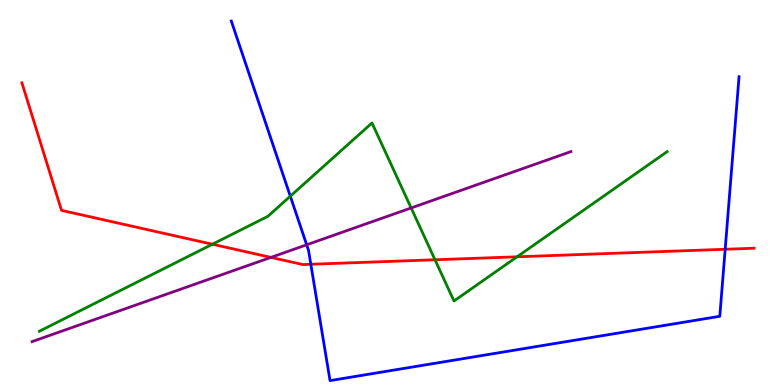[{'lines': ['blue', 'red'], 'intersections': [{'x': 4.01, 'y': 3.14}, {'x': 9.36, 'y': 3.53}]}, {'lines': ['green', 'red'], 'intersections': [{'x': 2.74, 'y': 3.66}, {'x': 5.61, 'y': 3.25}, {'x': 6.67, 'y': 3.33}]}, {'lines': ['purple', 'red'], 'intersections': [{'x': 3.5, 'y': 3.31}]}, {'lines': ['blue', 'green'], 'intersections': [{'x': 3.75, 'y': 4.9}]}, {'lines': ['blue', 'purple'], 'intersections': [{'x': 3.96, 'y': 3.64}]}, {'lines': ['green', 'purple'], 'intersections': [{'x': 5.31, 'y': 4.6}]}]